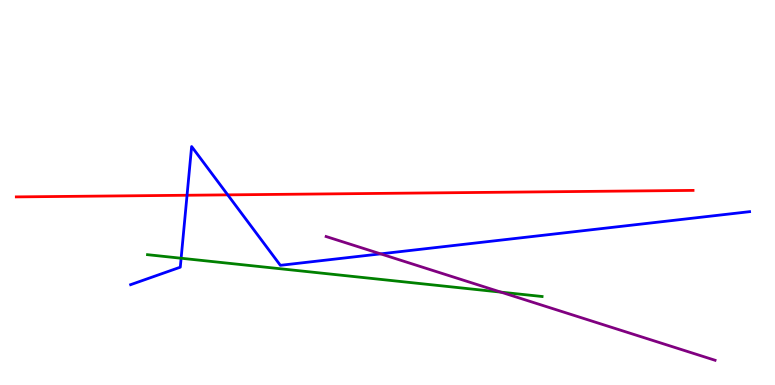[{'lines': ['blue', 'red'], 'intersections': [{'x': 2.41, 'y': 4.93}, {'x': 2.94, 'y': 4.94}]}, {'lines': ['green', 'red'], 'intersections': []}, {'lines': ['purple', 'red'], 'intersections': []}, {'lines': ['blue', 'green'], 'intersections': [{'x': 2.34, 'y': 3.29}]}, {'lines': ['blue', 'purple'], 'intersections': [{'x': 4.91, 'y': 3.41}]}, {'lines': ['green', 'purple'], 'intersections': [{'x': 6.46, 'y': 2.41}]}]